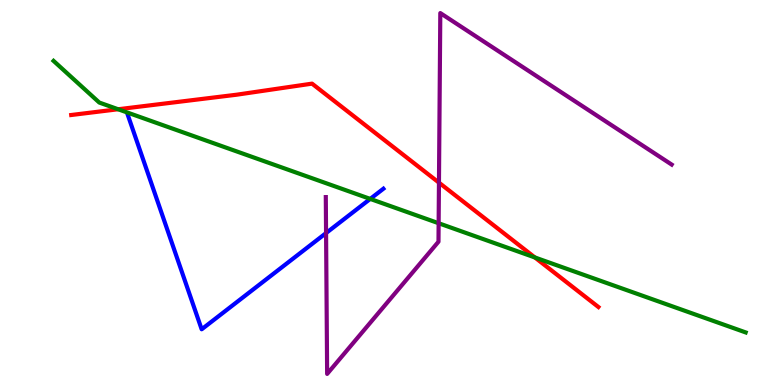[{'lines': ['blue', 'red'], 'intersections': []}, {'lines': ['green', 'red'], 'intersections': [{'x': 1.52, 'y': 7.16}, {'x': 6.9, 'y': 3.31}]}, {'lines': ['purple', 'red'], 'intersections': [{'x': 5.66, 'y': 5.26}]}, {'lines': ['blue', 'green'], 'intersections': [{'x': 4.78, 'y': 4.83}]}, {'lines': ['blue', 'purple'], 'intersections': [{'x': 4.21, 'y': 3.95}]}, {'lines': ['green', 'purple'], 'intersections': [{'x': 5.66, 'y': 4.2}]}]